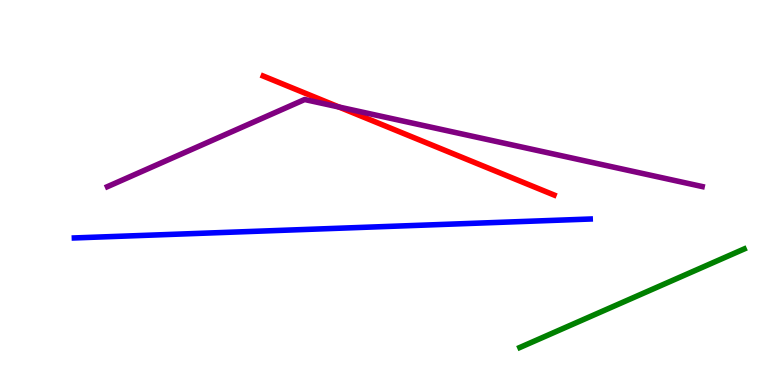[{'lines': ['blue', 'red'], 'intersections': []}, {'lines': ['green', 'red'], 'intersections': []}, {'lines': ['purple', 'red'], 'intersections': [{'x': 4.37, 'y': 7.22}]}, {'lines': ['blue', 'green'], 'intersections': []}, {'lines': ['blue', 'purple'], 'intersections': []}, {'lines': ['green', 'purple'], 'intersections': []}]